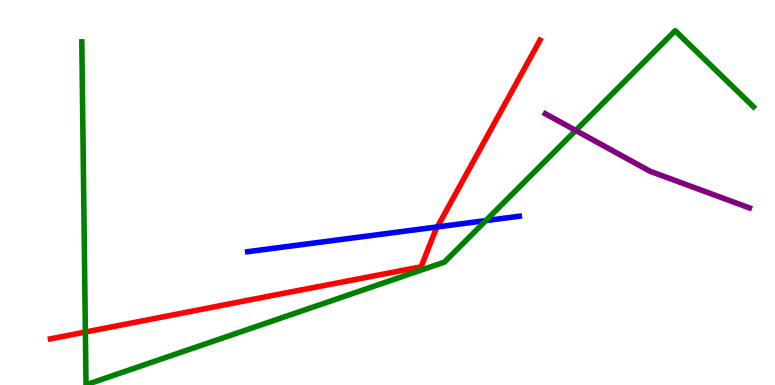[{'lines': ['blue', 'red'], 'intersections': [{'x': 5.64, 'y': 4.11}]}, {'lines': ['green', 'red'], 'intersections': [{'x': 1.1, 'y': 1.38}]}, {'lines': ['purple', 'red'], 'intersections': []}, {'lines': ['blue', 'green'], 'intersections': [{'x': 6.27, 'y': 4.27}]}, {'lines': ['blue', 'purple'], 'intersections': []}, {'lines': ['green', 'purple'], 'intersections': [{'x': 7.43, 'y': 6.61}]}]